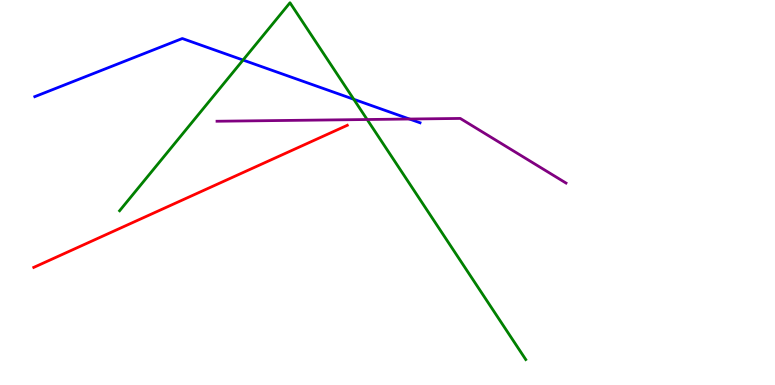[{'lines': ['blue', 'red'], 'intersections': []}, {'lines': ['green', 'red'], 'intersections': []}, {'lines': ['purple', 'red'], 'intersections': []}, {'lines': ['blue', 'green'], 'intersections': [{'x': 3.14, 'y': 8.44}, {'x': 4.56, 'y': 7.42}]}, {'lines': ['blue', 'purple'], 'intersections': [{'x': 5.28, 'y': 6.91}]}, {'lines': ['green', 'purple'], 'intersections': [{'x': 4.74, 'y': 6.9}]}]